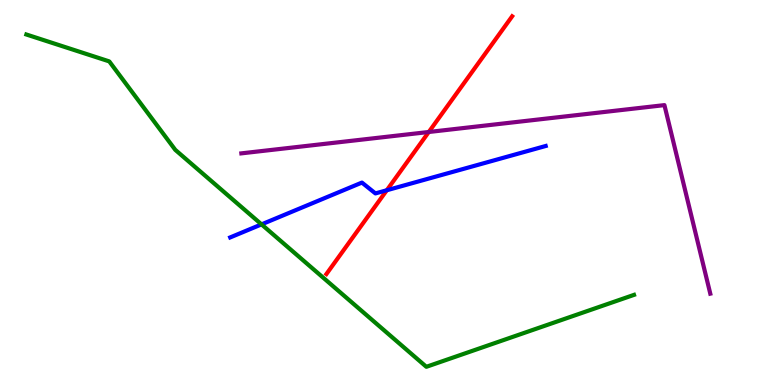[{'lines': ['blue', 'red'], 'intersections': [{'x': 4.99, 'y': 5.06}]}, {'lines': ['green', 'red'], 'intersections': []}, {'lines': ['purple', 'red'], 'intersections': [{'x': 5.53, 'y': 6.57}]}, {'lines': ['blue', 'green'], 'intersections': [{'x': 3.37, 'y': 4.17}]}, {'lines': ['blue', 'purple'], 'intersections': []}, {'lines': ['green', 'purple'], 'intersections': []}]